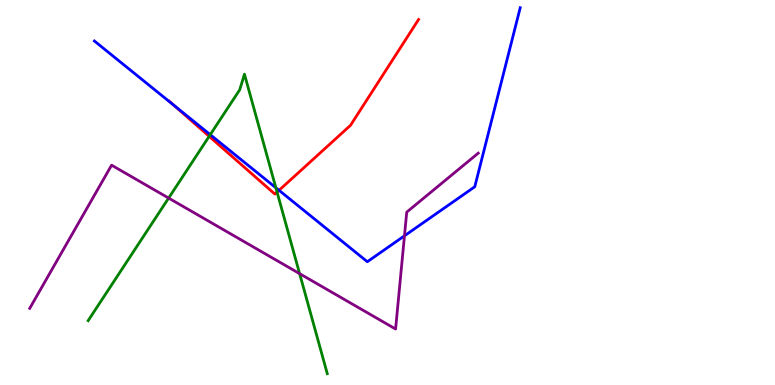[{'lines': ['blue', 'red'], 'intersections': [{'x': 2.24, 'y': 7.27}, {'x': 3.6, 'y': 5.06}]}, {'lines': ['green', 'red'], 'intersections': [{'x': 2.7, 'y': 6.46}, {'x': 3.58, 'y': 5.01}]}, {'lines': ['purple', 'red'], 'intersections': []}, {'lines': ['blue', 'green'], 'intersections': [{'x': 2.71, 'y': 6.5}, {'x': 3.56, 'y': 5.12}]}, {'lines': ['blue', 'purple'], 'intersections': [{'x': 5.22, 'y': 3.87}]}, {'lines': ['green', 'purple'], 'intersections': [{'x': 2.18, 'y': 4.86}, {'x': 3.87, 'y': 2.89}]}]